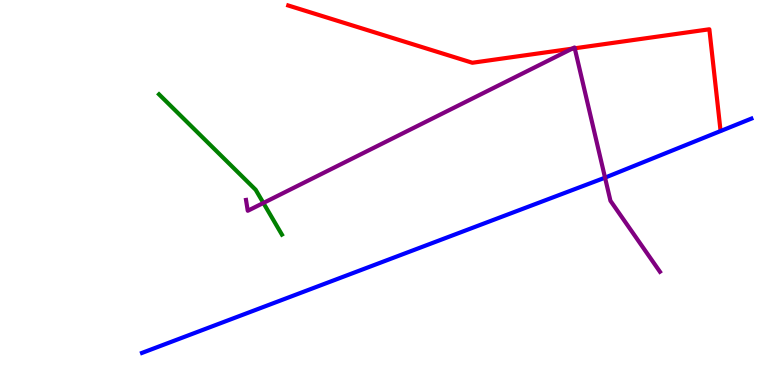[{'lines': ['blue', 'red'], 'intersections': []}, {'lines': ['green', 'red'], 'intersections': []}, {'lines': ['purple', 'red'], 'intersections': [{'x': 7.38, 'y': 8.74}, {'x': 7.42, 'y': 8.75}]}, {'lines': ['blue', 'green'], 'intersections': []}, {'lines': ['blue', 'purple'], 'intersections': [{'x': 7.81, 'y': 5.39}]}, {'lines': ['green', 'purple'], 'intersections': [{'x': 3.4, 'y': 4.73}]}]